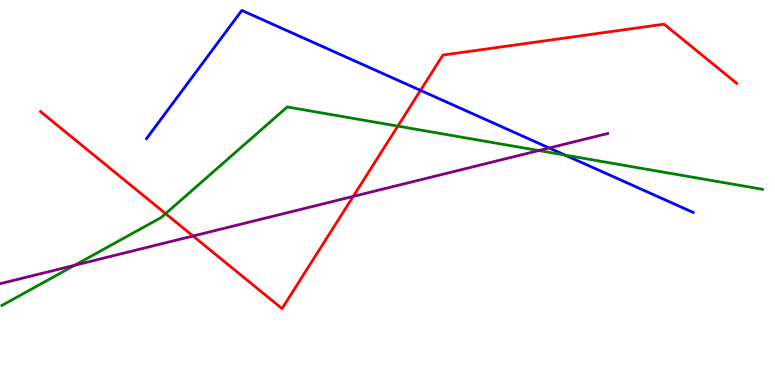[{'lines': ['blue', 'red'], 'intersections': [{'x': 5.43, 'y': 7.65}]}, {'lines': ['green', 'red'], 'intersections': [{'x': 2.14, 'y': 4.45}, {'x': 5.13, 'y': 6.72}]}, {'lines': ['purple', 'red'], 'intersections': [{'x': 2.49, 'y': 3.87}, {'x': 4.56, 'y': 4.9}]}, {'lines': ['blue', 'green'], 'intersections': [{'x': 7.29, 'y': 5.97}]}, {'lines': ['blue', 'purple'], 'intersections': [{'x': 7.09, 'y': 6.16}]}, {'lines': ['green', 'purple'], 'intersections': [{'x': 0.963, 'y': 3.11}, {'x': 6.95, 'y': 6.09}]}]